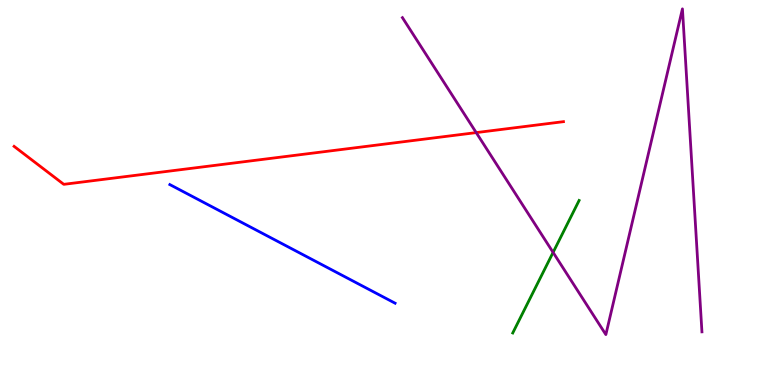[{'lines': ['blue', 'red'], 'intersections': []}, {'lines': ['green', 'red'], 'intersections': []}, {'lines': ['purple', 'red'], 'intersections': [{'x': 6.14, 'y': 6.56}]}, {'lines': ['blue', 'green'], 'intersections': []}, {'lines': ['blue', 'purple'], 'intersections': []}, {'lines': ['green', 'purple'], 'intersections': [{'x': 7.14, 'y': 3.44}]}]